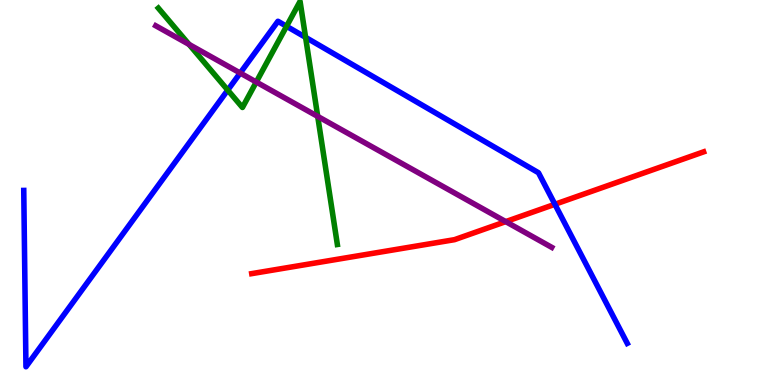[{'lines': ['blue', 'red'], 'intersections': [{'x': 7.16, 'y': 4.69}]}, {'lines': ['green', 'red'], 'intersections': []}, {'lines': ['purple', 'red'], 'intersections': [{'x': 6.53, 'y': 4.24}]}, {'lines': ['blue', 'green'], 'intersections': [{'x': 2.94, 'y': 7.66}, {'x': 3.7, 'y': 9.32}, {'x': 3.94, 'y': 9.03}]}, {'lines': ['blue', 'purple'], 'intersections': [{'x': 3.1, 'y': 8.1}]}, {'lines': ['green', 'purple'], 'intersections': [{'x': 2.44, 'y': 8.85}, {'x': 3.31, 'y': 7.87}, {'x': 4.1, 'y': 6.98}]}]